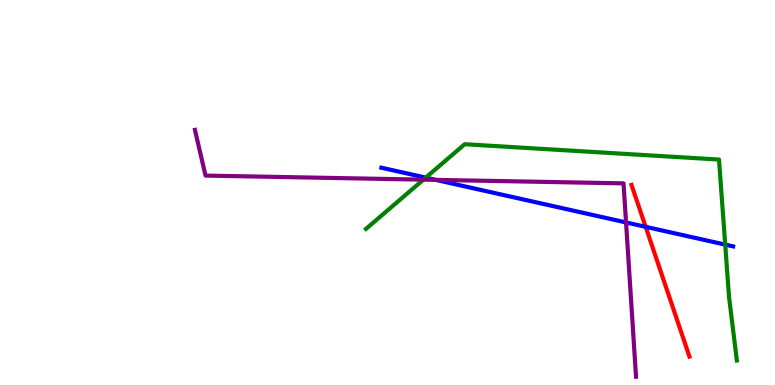[{'lines': ['blue', 'red'], 'intersections': [{'x': 8.33, 'y': 4.11}]}, {'lines': ['green', 'red'], 'intersections': []}, {'lines': ['purple', 'red'], 'intersections': []}, {'lines': ['blue', 'green'], 'intersections': [{'x': 5.49, 'y': 5.39}, {'x': 9.36, 'y': 3.65}]}, {'lines': ['blue', 'purple'], 'intersections': [{'x': 5.62, 'y': 5.33}, {'x': 8.08, 'y': 4.22}]}, {'lines': ['green', 'purple'], 'intersections': [{'x': 5.46, 'y': 5.33}]}]